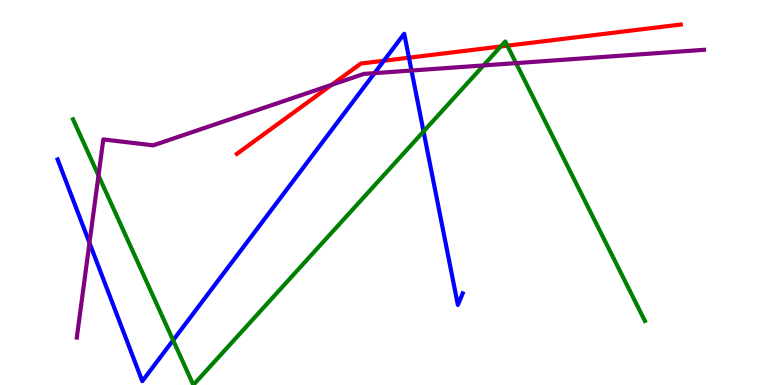[{'lines': ['blue', 'red'], 'intersections': [{'x': 4.95, 'y': 8.42}, {'x': 5.28, 'y': 8.5}]}, {'lines': ['green', 'red'], 'intersections': [{'x': 6.46, 'y': 8.79}, {'x': 6.55, 'y': 8.81}]}, {'lines': ['purple', 'red'], 'intersections': [{'x': 4.28, 'y': 7.8}]}, {'lines': ['blue', 'green'], 'intersections': [{'x': 2.23, 'y': 1.16}, {'x': 5.47, 'y': 6.59}]}, {'lines': ['blue', 'purple'], 'intersections': [{'x': 1.15, 'y': 3.69}, {'x': 4.83, 'y': 8.1}, {'x': 5.31, 'y': 8.17}]}, {'lines': ['green', 'purple'], 'intersections': [{'x': 1.27, 'y': 5.44}, {'x': 6.24, 'y': 8.3}, {'x': 6.66, 'y': 8.36}]}]